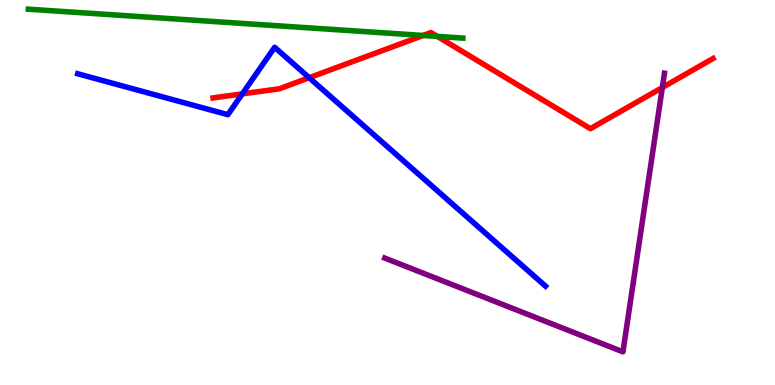[{'lines': ['blue', 'red'], 'intersections': [{'x': 3.13, 'y': 7.56}, {'x': 3.99, 'y': 7.98}]}, {'lines': ['green', 'red'], 'intersections': [{'x': 5.46, 'y': 9.08}, {'x': 5.64, 'y': 9.05}]}, {'lines': ['purple', 'red'], 'intersections': [{'x': 8.55, 'y': 7.73}]}, {'lines': ['blue', 'green'], 'intersections': []}, {'lines': ['blue', 'purple'], 'intersections': []}, {'lines': ['green', 'purple'], 'intersections': []}]